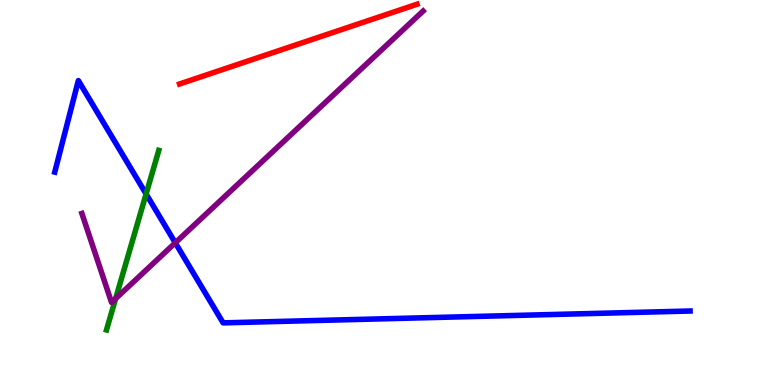[{'lines': ['blue', 'red'], 'intersections': []}, {'lines': ['green', 'red'], 'intersections': []}, {'lines': ['purple', 'red'], 'intersections': []}, {'lines': ['blue', 'green'], 'intersections': [{'x': 1.89, 'y': 4.96}]}, {'lines': ['blue', 'purple'], 'intersections': [{'x': 2.26, 'y': 3.69}]}, {'lines': ['green', 'purple'], 'intersections': [{'x': 1.49, 'y': 2.24}]}]